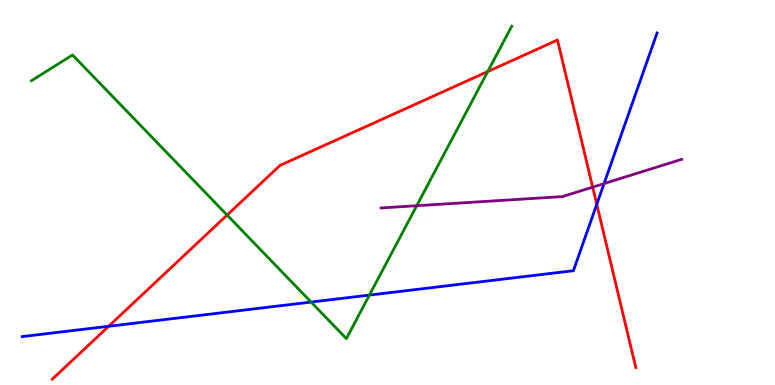[{'lines': ['blue', 'red'], 'intersections': [{'x': 1.4, 'y': 1.53}, {'x': 7.7, 'y': 4.69}]}, {'lines': ['green', 'red'], 'intersections': [{'x': 2.93, 'y': 4.41}, {'x': 6.29, 'y': 8.14}]}, {'lines': ['purple', 'red'], 'intersections': [{'x': 7.65, 'y': 5.14}]}, {'lines': ['blue', 'green'], 'intersections': [{'x': 4.01, 'y': 2.15}, {'x': 4.77, 'y': 2.34}]}, {'lines': ['blue', 'purple'], 'intersections': [{'x': 7.79, 'y': 5.23}]}, {'lines': ['green', 'purple'], 'intersections': [{'x': 5.38, 'y': 4.66}]}]